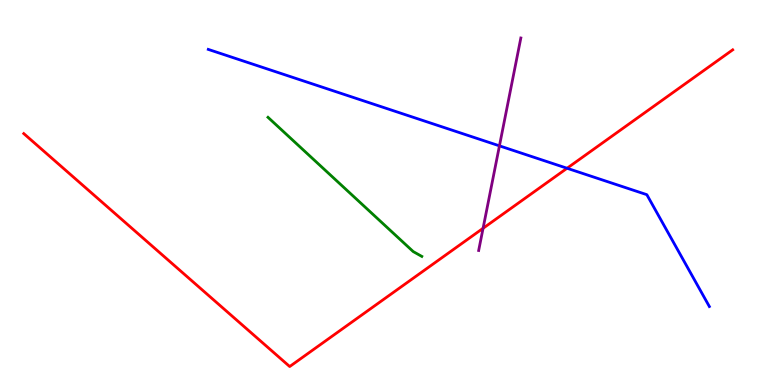[{'lines': ['blue', 'red'], 'intersections': [{'x': 7.32, 'y': 5.63}]}, {'lines': ['green', 'red'], 'intersections': []}, {'lines': ['purple', 'red'], 'intersections': [{'x': 6.23, 'y': 4.07}]}, {'lines': ['blue', 'green'], 'intersections': []}, {'lines': ['blue', 'purple'], 'intersections': [{'x': 6.44, 'y': 6.21}]}, {'lines': ['green', 'purple'], 'intersections': []}]